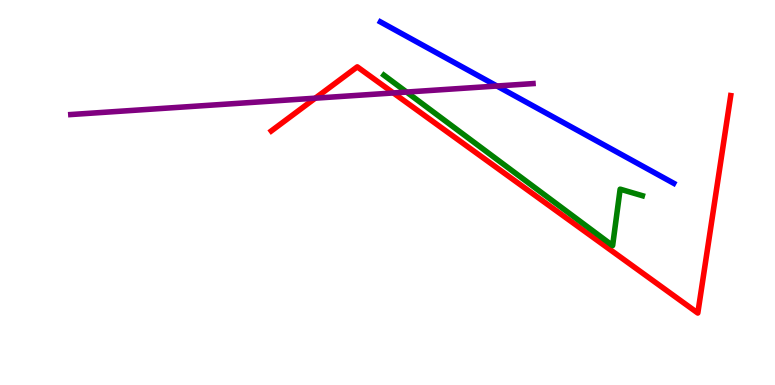[{'lines': ['blue', 'red'], 'intersections': []}, {'lines': ['green', 'red'], 'intersections': []}, {'lines': ['purple', 'red'], 'intersections': [{'x': 4.07, 'y': 7.45}, {'x': 5.08, 'y': 7.59}]}, {'lines': ['blue', 'green'], 'intersections': []}, {'lines': ['blue', 'purple'], 'intersections': [{'x': 6.41, 'y': 7.77}]}, {'lines': ['green', 'purple'], 'intersections': [{'x': 5.25, 'y': 7.61}]}]